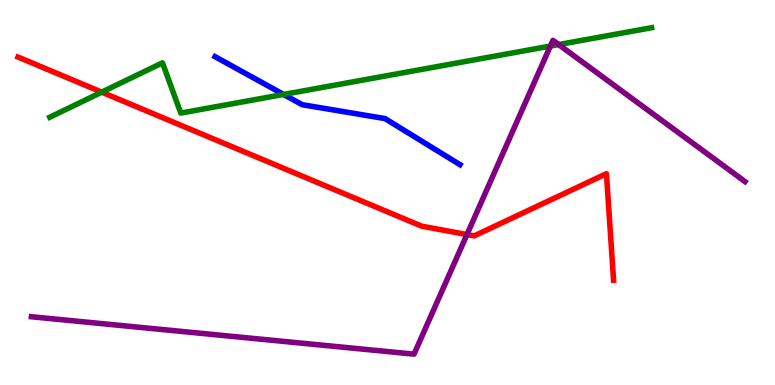[{'lines': ['blue', 'red'], 'intersections': []}, {'lines': ['green', 'red'], 'intersections': [{'x': 1.31, 'y': 7.61}]}, {'lines': ['purple', 'red'], 'intersections': [{'x': 6.03, 'y': 3.91}]}, {'lines': ['blue', 'green'], 'intersections': [{'x': 3.66, 'y': 7.55}]}, {'lines': ['blue', 'purple'], 'intersections': []}, {'lines': ['green', 'purple'], 'intersections': [{'x': 7.1, 'y': 8.8}, {'x': 7.21, 'y': 8.84}]}]